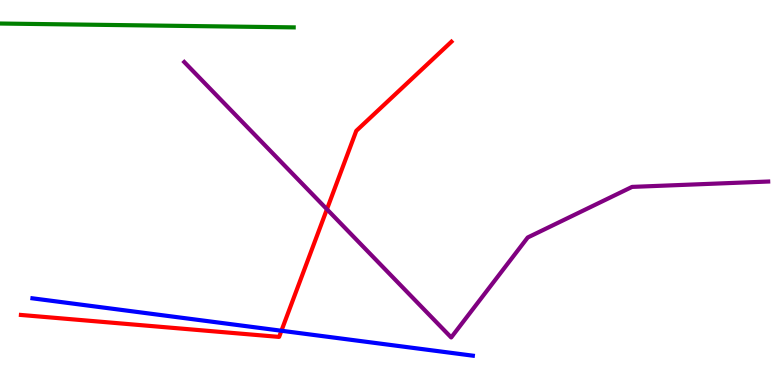[{'lines': ['blue', 'red'], 'intersections': [{'x': 3.63, 'y': 1.41}]}, {'lines': ['green', 'red'], 'intersections': []}, {'lines': ['purple', 'red'], 'intersections': [{'x': 4.22, 'y': 4.57}]}, {'lines': ['blue', 'green'], 'intersections': []}, {'lines': ['blue', 'purple'], 'intersections': []}, {'lines': ['green', 'purple'], 'intersections': []}]